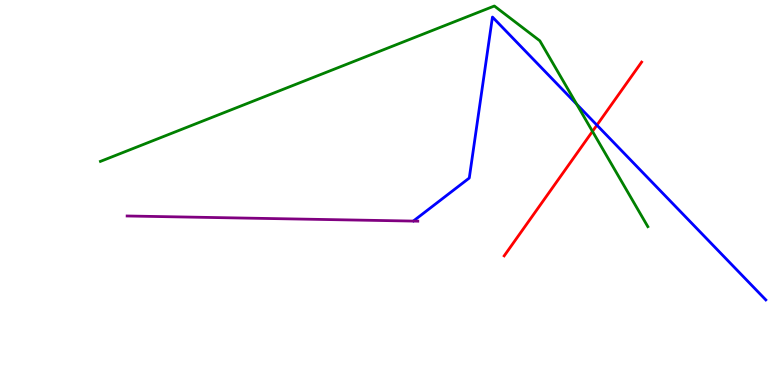[{'lines': ['blue', 'red'], 'intersections': [{'x': 7.7, 'y': 6.75}]}, {'lines': ['green', 'red'], 'intersections': [{'x': 7.64, 'y': 6.59}]}, {'lines': ['purple', 'red'], 'intersections': []}, {'lines': ['blue', 'green'], 'intersections': [{'x': 7.44, 'y': 7.29}]}, {'lines': ['blue', 'purple'], 'intersections': []}, {'lines': ['green', 'purple'], 'intersections': []}]